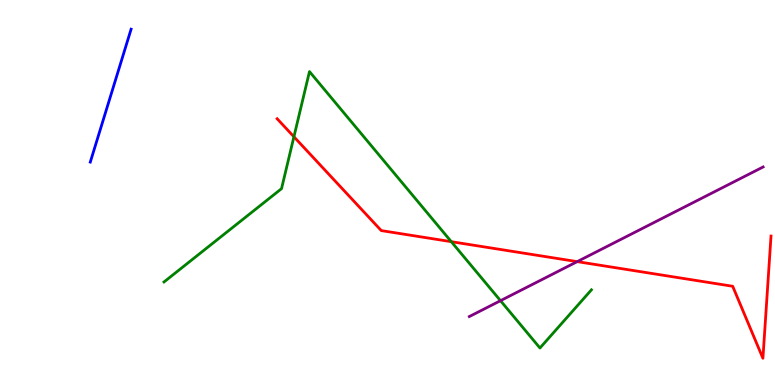[{'lines': ['blue', 'red'], 'intersections': []}, {'lines': ['green', 'red'], 'intersections': [{'x': 3.79, 'y': 6.45}, {'x': 5.82, 'y': 3.72}]}, {'lines': ['purple', 'red'], 'intersections': [{'x': 7.45, 'y': 3.2}]}, {'lines': ['blue', 'green'], 'intersections': []}, {'lines': ['blue', 'purple'], 'intersections': []}, {'lines': ['green', 'purple'], 'intersections': [{'x': 6.46, 'y': 2.19}]}]